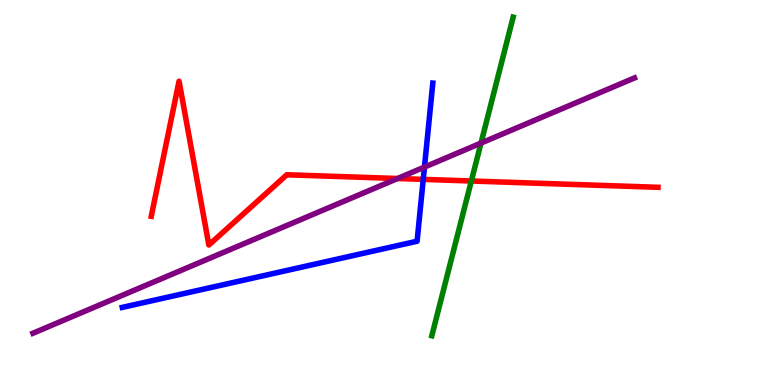[{'lines': ['blue', 'red'], 'intersections': [{'x': 5.46, 'y': 5.34}]}, {'lines': ['green', 'red'], 'intersections': [{'x': 6.08, 'y': 5.3}]}, {'lines': ['purple', 'red'], 'intersections': [{'x': 5.13, 'y': 5.36}]}, {'lines': ['blue', 'green'], 'intersections': []}, {'lines': ['blue', 'purple'], 'intersections': [{'x': 5.48, 'y': 5.66}]}, {'lines': ['green', 'purple'], 'intersections': [{'x': 6.21, 'y': 6.28}]}]